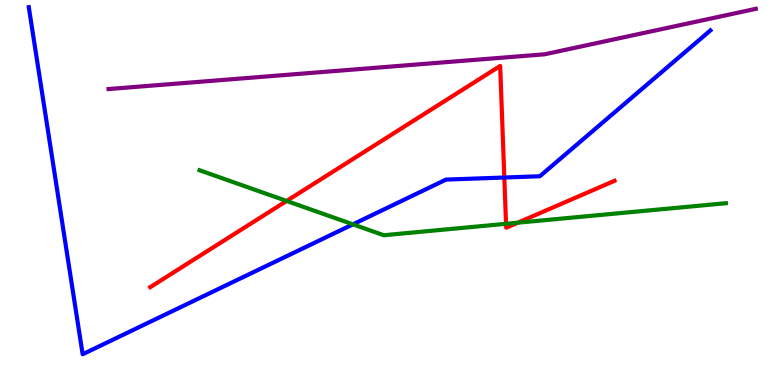[{'lines': ['blue', 'red'], 'intersections': [{'x': 6.51, 'y': 5.39}]}, {'lines': ['green', 'red'], 'intersections': [{'x': 3.7, 'y': 4.78}, {'x': 6.53, 'y': 4.19}, {'x': 6.68, 'y': 4.22}]}, {'lines': ['purple', 'red'], 'intersections': []}, {'lines': ['blue', 'green'], 'intersections': [{'x': 4.55, 'y': 4.17}]}, {'lines': ['blue', 'purple'], 'intersections': []}, {'lines': ['green', 'purple'], 'intersections': []}]